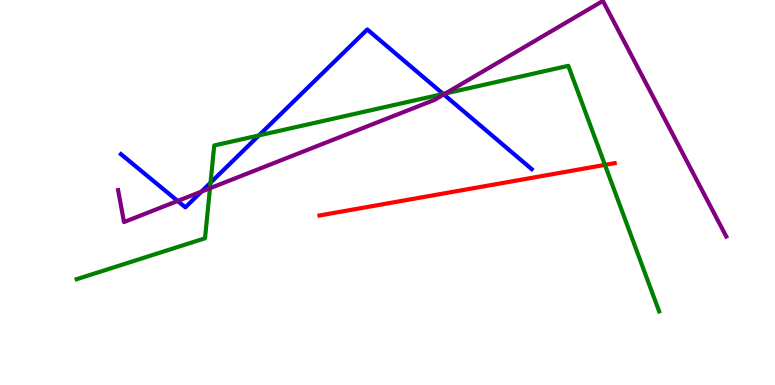[{'lines': ['blue', 'red'], 'intersections': []}, {'lines': ['green', 'red'], 'intersections': [{'x': 7.81, 'y': 5.72}]}, {'lines': ['purple', 'red'], 'intersections': []}, {'lines': ['blue', 'green'], 'intersections': [{'x': 2.72, 'y': 5.25}, {'x': 3.34, 'y': 6.48}, {'x': 5.72, 'y': 7.56}]}, {'lines': ['blue', 'purple'], 'intersections': [{'x': 2.29, 'y': 4.78}, {'x': 2.6, 'y': 5.02}, {'x': 5.73, 'y': 7.55}]}, {'lines': ['green', 'purple'], 'intersections': [{'x': 2.71, 'y': 5.11}, {'x': 5.75, 'y': 7.57}]}]